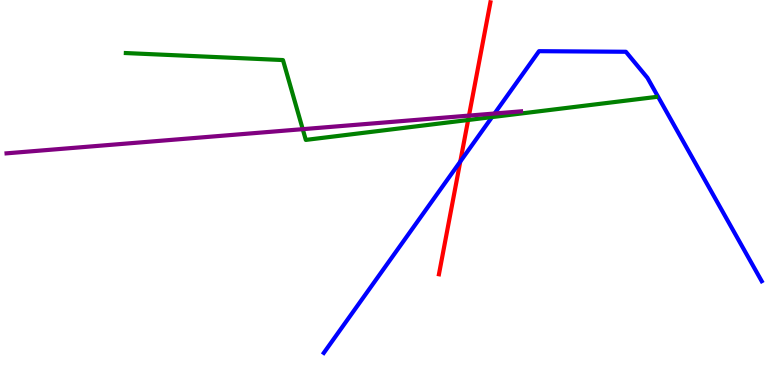[{'lines': ['blue', 'red'], 'intersections': [{'x': 5.94, 'y': 5.8}]}, {'lines': ['green', 'red'], 'intersections': [{'x': 6.04, 'y': 6.88}]}, {'lines': ['purple', 'red'], 'intersections': [{'x': 6.05, 'y': 7.0}]}, {'lines': ['blue', 'green'], 'intersections': [{'x': 6.35, 'y': 6.96}]}, {'lines': ['blue', 'purple'], 'intersections': [{'x': 6.38, 'y': 7.05}]}, {'lines': ['green', 'purple'], 'intersections': [{'x': 3.91, 'y': 6.65}]}]